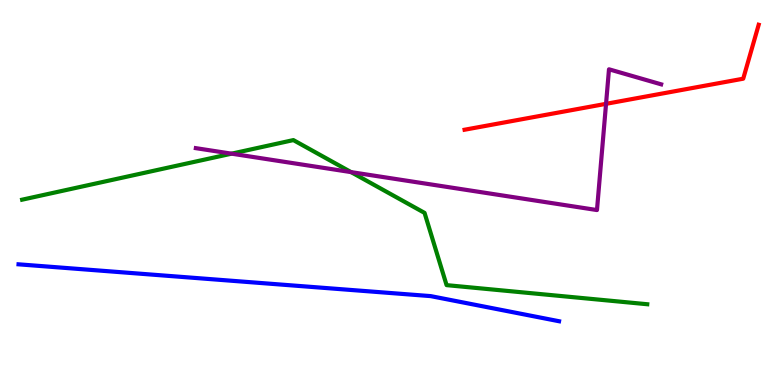[{'lines': ['blue', 'red'], 'intersections': []}, {'lines': ['green', 'red'], 'intersections': []}, {'lines': ['purple', 'red'], 'intersections': [{'x': 7.82, 'y': 7.3}]}, {'lines': ['blue', 'green'], 'intersections': []}, {'lines': ['blue', 'purple'], 'intersections': []}, {'lines': ['green', 'purple'], 'intersections': [{'x': 2.99, 'y': 6.01}, {'x': 4.53, 'y': 5.53}]}]